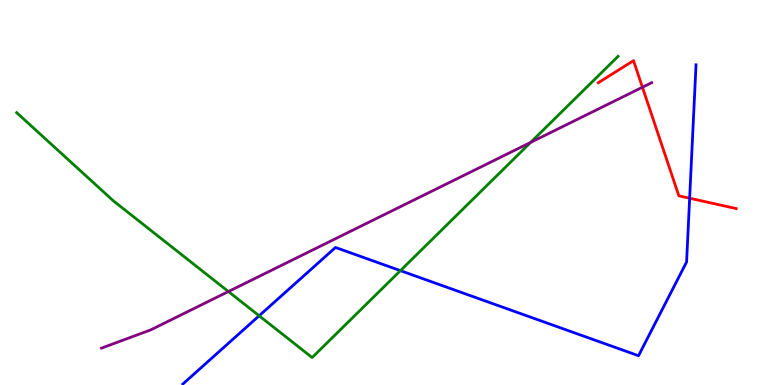[{'lines': ['blue', 'red'], 'intersections': [{'x': 8.9, 'y': 4.85}]}, {'lines': ['green', 'red'], 'intersections': []}, {'lines': ['purple', 'red'], 'intersections': [{'x': 8.29, 'y': 7.73}]}, {'lines': ['blue', 'green'], 'intersections': [{'x': 3.34, 'y': 1.8}, {'x': 5.17, 'y': 2.97}]}, {'lines': ['blue', 'purple'], 'intersections': []}, {'lines': ['green', 'purple'], 'intersections': [{'x': 2.95, 'y': 2.43}, {'x': 6.85, 'y': 6.3}]}]